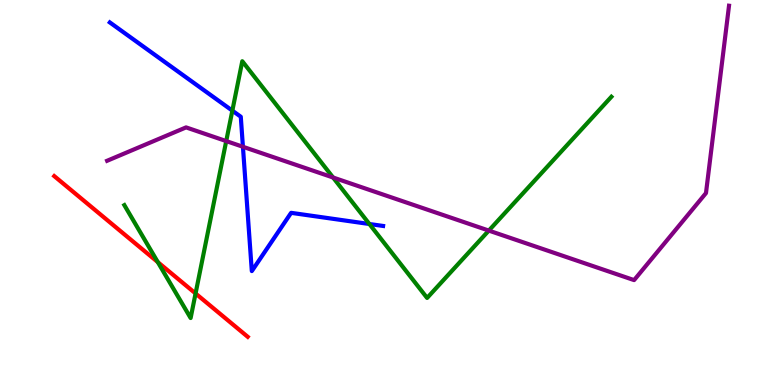[{'lines': ['blue', 'red'], 'intersections': []}, {'lines': ['green', 'red'], 'intersections': [{'x': 2.04, 'y': 3.19}, {'x': 2.52, 'y': 2.38}]}, {'lines': ['purple', 'red'], 'intersections': []}, {'lines': ['blue', 'green'], 'intersections': [{'x': 3.0, 'y': 7.13}, {'x': 4.77, 'y': 4.18}]}, {'lines': ['blue', 'purple'], 'intersections': [{'x': 3.13, 'y': 6.19}]}, {'lines': ['green', 'purple'], 'intersections': [{'x': 2.92, 'y': 6.34}, {'x': 4.3, 'y': 5.39}, {'x': 6.31, 'y': 4.01}]}]